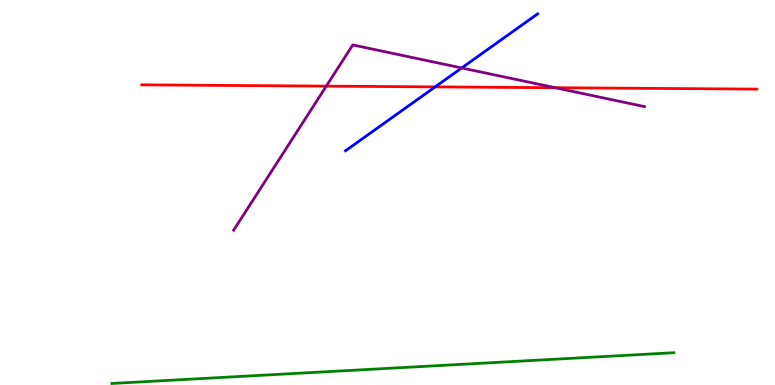[{'lines': ['blue', 'red'], 'intersections': [{'x': 5.62, 'y': 7.74}]}, {'lines': ['green', 'red'], 'intersections': []}, {'lines': ['purple', 'red'], 'intersections': [{'x': 4.21, 'y': 7.76}, {'x': 7.16, 'y': 7.72}]}, {'lines': ['blue', 'green'], 'intersections': []}, {'lines': ['blue', 'purple'], 'intersections': [{'x': 5.96, 'y': 8.23}]}, {'lines': ['green', 'purple'], 'intersections': []}]